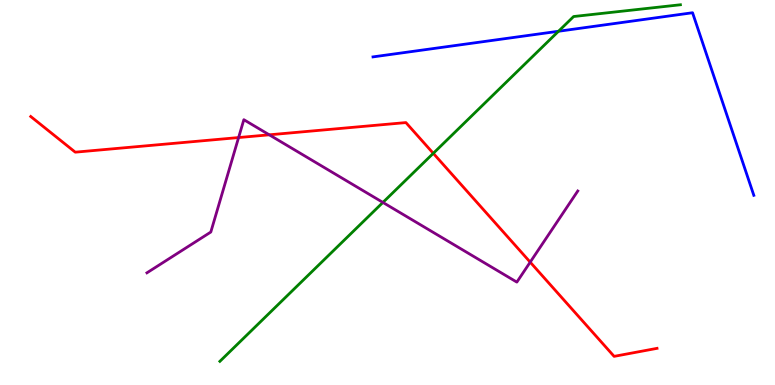[{'lines': ['blue', 'red'], 'intersections': []}, {'lines': ['green', 'red'], 'intersections': [{'x': 5.59, 'y': 6.02}]}, {'lines': ['purple', 'red'], 'intersections': [{'x': 3.08, 'y': 6.43}, {'x': 3.47, 'y': 6.5}, {'x': 6.84, 'y': 3.19}]}, {'lines': ['blue', 'green'], 'intersections': [{'x': 7.21, 'y': 9.19}]}, {'lines': ['blue', 'purple'], 'intersections': []}, {'lines': ['green', 'purple'], 'intersections': [{'x': 4.94, 'y': 4.74}]}]